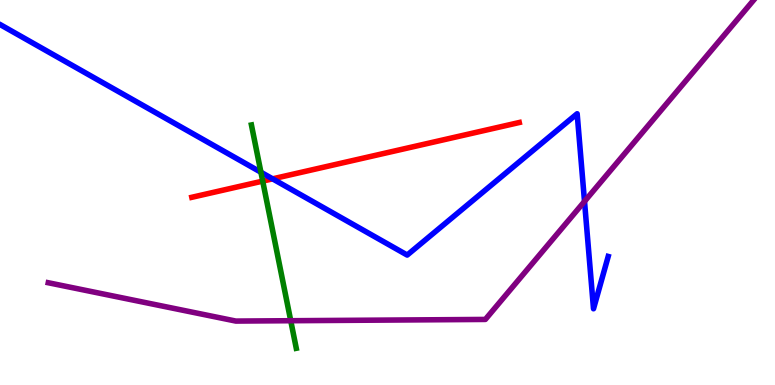[{'lines': ['blue', 'red'], 'intersections': [{'x': 3.52, 'y': 5.35}]}, {'lines': ['green', 'red'], 'intersections': [{'x': 3.39, 'y': 5.3}]}, {'lines': ['purple', 'red'], 'intersections': []}, {'lines': ['blue', 'green'], 'intersections': [{'x': 3.37, 'y': 5.53}]}, {'lines': ['blue', 'purple'], 'intersections': [{'x': 7.54, 'y': 4.77}]}, {'lines': ['green', 'purple'], 'intersections': [{'x': 3.75, 'y': 1.67}]}]